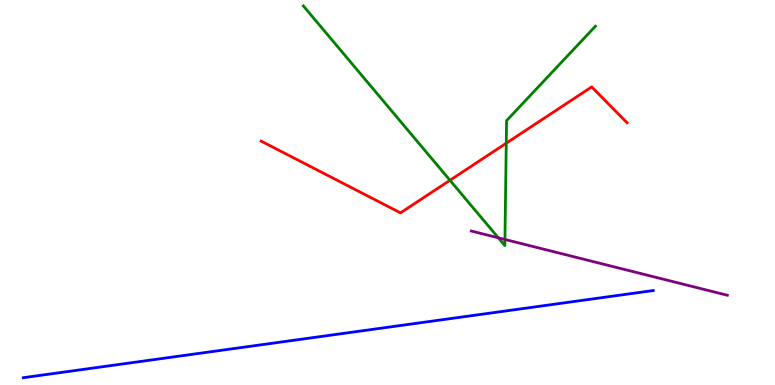[{'lines': ['blue', 'red'], 'intersections': []}, {'lines': ['green', 'red'], 'intersections': [{'x': 5.81, 'y': 5.32}, {'x': 6.53, 'y': 6.28}]}, {'lines': ['purple', 'red'], 'intersections': []}, {'lines': ['blue', 'green'], 'intersections': []}, {'lines': ['blue', 'purple'], 'intersections': []}, {'lines': ['green', 'purple'], 'intersections': [{'x': 6.43, 'y': 3.82}, {'x': 6.52, 'y': 3.78}]}]